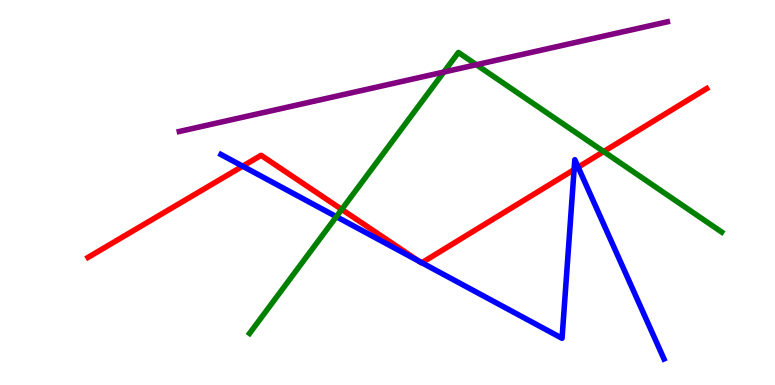[{'lines': ['blue', 'red'], 'intersections': [{'x': 3.13, 'y': 5.68}, {'x': 5.4, 'y': 3.22}, {'x': 5.44, 'y': 3.18}, {'x': 7.41, 'y': 5.59}, {'x': 7.46, 'y': 5.66}]}, {'lines': ['green', 'red'], 'intersections': [{'x': 4.41, 'y': 4.56}, {'x': 7.79, 'y': 6.06}]}, {'lines': ['purple', 'red'], 'intersections': []}, {'lines': ['blue', 'green'], 'intersections': [{'x': 4.34, 'y': 4.37}]}, {'lines': ['blue', 'purple'], 'intersections': []}, {'lines': ['green', 'purple'], 'intersections': [{'x': 5.73, 'y': 8.13}, {'x': 6.15, 'y': 8.32}]}]